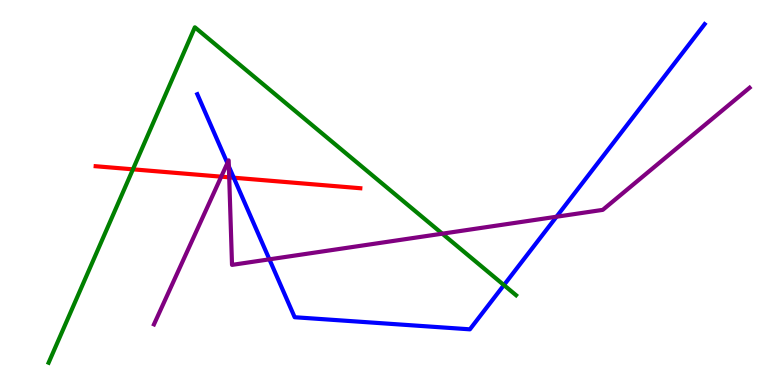[{'lines': ['blue', 'red'], 'intersections': [{'x': 3.02, 'y': 5.38}]}, {'lines': ['green', 'red'], 'intersections': [{'x': 1.72, 'y': 5.6}]}, {'lines': ['purple', 'red'], 'intersections': [{'x': 2.85, 'y': 5.41}, {'x': 2.96, 'y': 5.39}]}, {'lines': ['blue', 'green'], 'intersections': [{'x': 6.5, 'y': 2.6}]}, {'lines': ['blue', 'purple'], 'intersections': [{'x': 2.93, 'y': 5.76}, {'x': 2.95, 'y': 5.68}, {'x': 3.48, 'y': 3.26}, {'x': 7.18, 'y': 4.37}]}, {'lines': ['green', 'purple'], 'intersections': [{'x': 5.71, 'y': 3.93}]}]